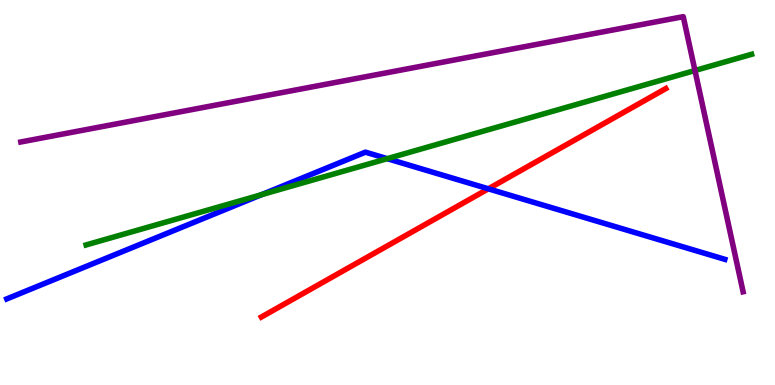[{'lines': ['blue', 'red'], 'intersections': [{'x': 6.3, 'y': 5.1}]}, {'lines': ['green', 'red'], 'intersections': []}, {'lines': ['purple', 'red'], 'intersections': []}, {'lines': ['blue', 'green'], 'intersections': [{'x': 3.37, 'y': 4.94}, {'x': 5.0, 'y': 5.88}]}, {'lines': ['blue', 'purple'], 'intersections': []}, {'lines': ['green', 'purple'], 'intersections': [{'x': 8.97, 'y': 8.17}]}]